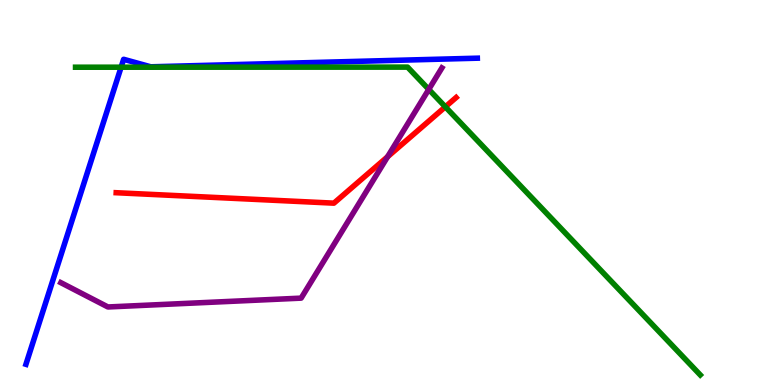[{'lines': ['blue', 'red'], 'intersections': []}, {'lines': ['green', 'red'], 'intersections': [{'x': 5.75, 'y': 7.23}]}, {'lines': ['purple', 'red'], 'intersections': [{'x': 5.0, 'y': 5.93}]}, {'lines': ['blue', 'green'], 'intersections': [{'x': 1.56, 'y': 8.25}]}, {'lines': ['blue', 'purple'], 'intersections': []}, {'lines': ['green', 'purple'], 'intersections': [{'x': 5.53, 'y': 7.68}]}]